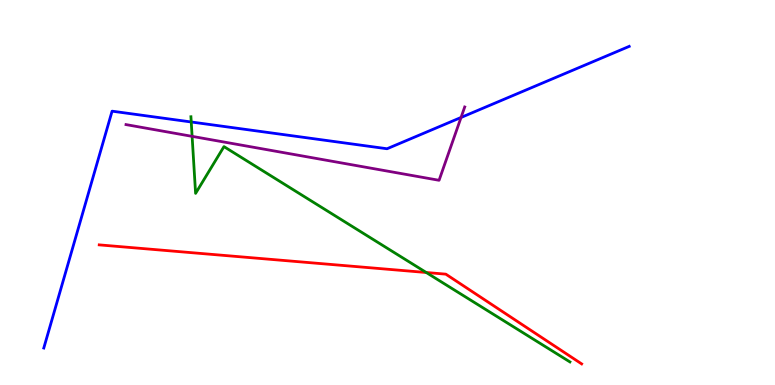[{'lines': ['blue', 'red'], 'intersections': []}, {'lines': ['green', 'red'], 'intersections': [{'x': 5.5, 'y': 2.92}]}, {'lines': ['purple', 'red'], 'intersections': []}, {'lines': ['blue', 'green'], 'intersections': [{'x': 2.47, 'y': 6.83}]}, {'lines': ['blue', 'purple'], 'intersections': [{'x': 5.95, 'y': 6.95}]}, {'lines': ['green', 'purple'], 'intersections': [{'x': 2.48, 'y': 6.46}]}]